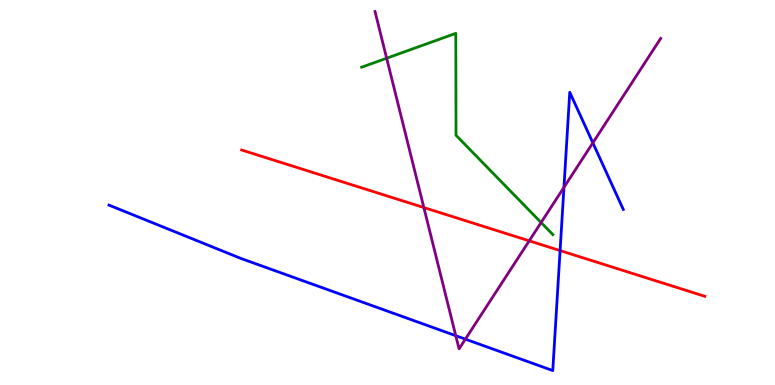[{'lines': ['blue', 'red'], 'intersections': [{'x': 7.23, 'y': 3.49}]}, {'lines': ['green', 'red'], 'intersections': []}, {'lines': ['purple', 'red'], 'intersections': [{'x': 5.47, 'y': 4.61}, {'x': 6.83, 'y': 3.74}]}, {'lines': ['blue', 'green'], 'intersections': []}, {'lines': ['blue', 'purple'], 'intersections': [{'x': 5.88, 'y': 1.28}, {'x': 6.0, 'y': 1.19}, {'x': 7.28, 'y': 5.13}, {'x': 7.65, 'y': 6.29}]}, {'lines': ['green', 'purple'], 'intersections': [{'x': 4.99, 'y': 8.49}, {'x': 6.98, 'y': 4.22}]}]